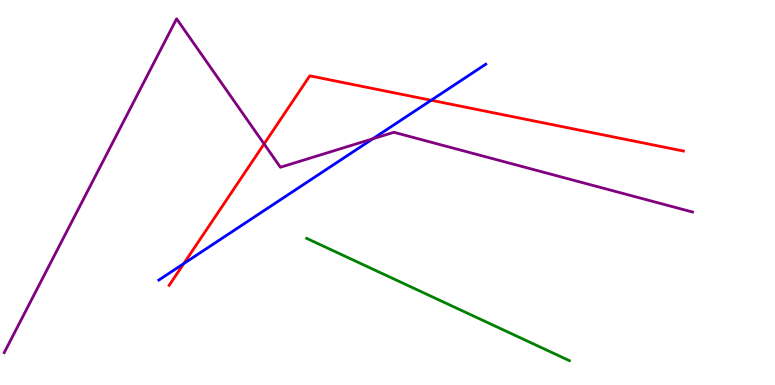[{'lines': ['blue', 'red'], 'intersections': [{'x': 2.37, 'y': 3.15}, {'x': 5.56, 'y': 7.4}]}, {'lines': ['green', 'red'], 'intersections': []}, {'lines': ['purple', 'red'], 'intersections': [{'x': 3.41, 'y': 6.26}]}, {'lines': ['blue', 'green'], 'intersections': []}, {'lines': ['blue', 'purple'], 'intersections': [{'x': 4.81, 'y': 6.39}]}, {'lines': ['green', 'purple'], 'intersections': []}]